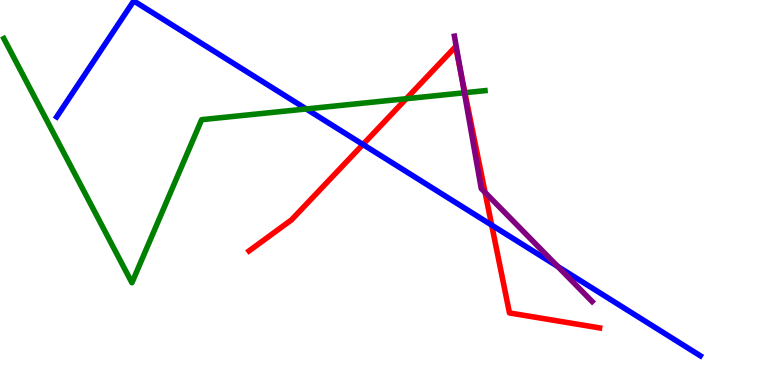[{'lines': ['blue', 'red'], 'intersections': [{'x': 4.68, 'y': 6.25}, {'x': 6.34, 'y': 4.15}]}, {'lines': ['green', 'red'], 'intersections': [{'x': 5.24, 'y': 7.44}, {'x': 6.0, 'y': 7.59}]}, {'lines': ['purple', 'red'], 'intersections': [{'x': 5.95, 'y': 8.09}, {'x': 6.26, 'y': 5.0}]}, {'lines': ['blue', 'green'], 'intersections': [{'x': 3.95, 'y': 7.17}]}, {'lines': ['blue', 'purple'], 'intersections': [{'x': 7.2, 'y': 3.08}]}, {'lines': ['green', 'purple'], 'intersections': [{'x': 5.99, 'y': 7.59}]}]